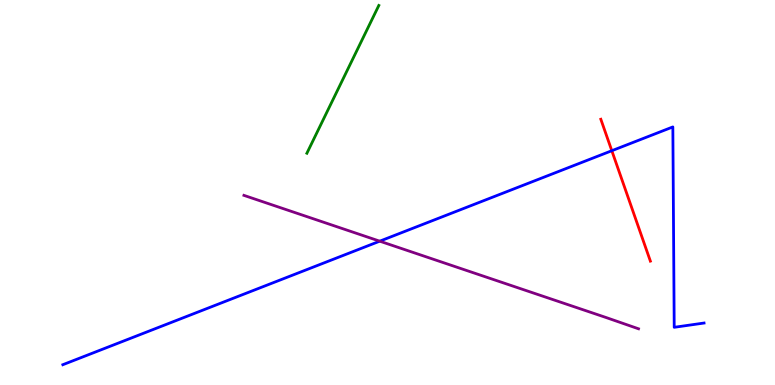[{'lines': ['blue', 'red'], 'intersections': [{'x': 7.89, 'y': 6.09}]}, {'lines': ['green', 'red'], 'intersections': []}, {'lines': ['purple', 'red'], 'intersections': []}, {'lines': ['blue', 'green'], 'intersections': []}, {'lines': ['blue', 'purple'], 'intersections': [{'x': 4.9, 'y': 3.74}]}, {'lines': ['green', 'purple'], 'intersections': []}]